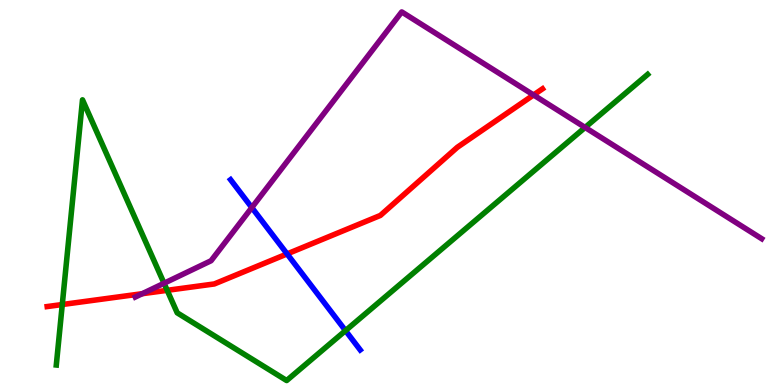[{'lines': ['blue', 'red'], 'intersections': [{'x': 3.7, 'y': 3.4}]}, {'lines': ['green', 'red'], 'intersections': [{'x': 0.804, 'y': 2.09}, {'x': 2.16, 'y': 2.46}]}, {'lines': ['purple', 'red'], 'intersections': [{'x': 1.84, 'y': 2.37}, {'x': 6.88, 'y': 7.53}]}, {'lines': ['blue', 'green'], 'intersections': [{'x': 4.46, 'y': 1.41}]}, {'lines': ['blue', 'purple'], 'intersections': [{'x': 3.25, 'y': 4.61}]}, {'lines': ['green', 'purple'], 'intersections': [{'x': 2.12, 'y': 2.64}, {'x': 7.55, 'y': 6.69}]}]